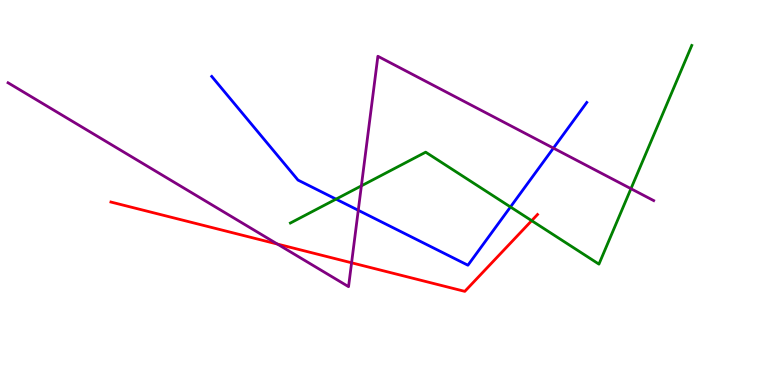[{'lines': ['blue', 'red'], 'intersections': []}, {'lines': ['green', 'red'], 'intersections': [{'x': 6.86, 'y': 4.27}]}, {'lines': ['purple', 'red'], 'intersections': [{'x': 3.58, 'y': 3.66}, {'x': 4.54, 'y': 3.17}]}, {'lines': ['blue', 'green'], 'intersections': [{'x': 4.34, 'y': 4.83}, {'x': 6.59, 'y': 4.62}]}, {'lines': ['blue', 'purple'], 'intersections': [{'x': 4.62, 'y': 4.54}, {'x': 7.14, 'y': 6.15}]}, {'lines': ['green', 'purple'], 'intersections': [{'x': 4.66, 'y': 5.17}, {'x': 8.14, 'y': 5.1}]}]